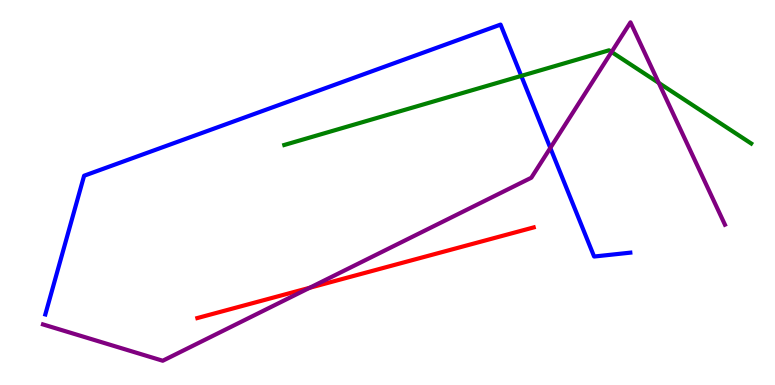[{'lines': ['blue', 'red'], 'intersections': []}, {'lines': ['green', 'red'], 'intersections': []}, {'lines': ['purple', 'red'], 'intersections': [{'x': 4.0, 'y': 2.52}]}, {'lines': ['blue', 'green'], 'intersections': [{'x': 6.73, 'y': 8.03}]}, {'lines': ['blue', 'purple'], 'intersections': [{'x': 7.1, 'y': 6.16}]}, {'lines': ['green', 'purple'], 'intersections': [{'x': 7.89, 'y': 8.65}, {'x': 8.5, 'y': 7.85}]}]